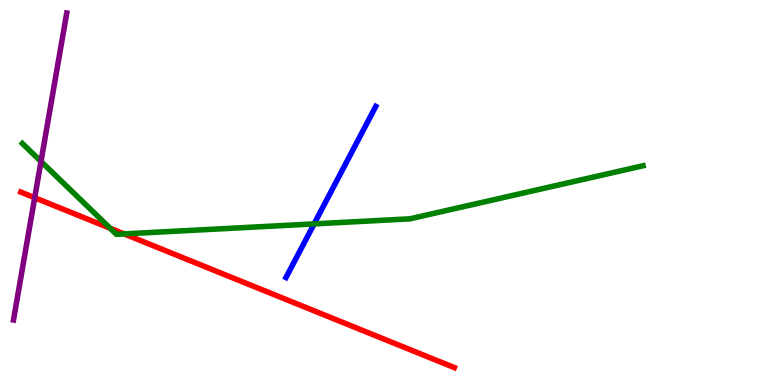[{'lines': ['blue', 'red'], 'intersections': []}, {'lines': ['green', 'red'], 'intersections': [{'x': 1.42, 'y': 4.07}, {'x': 1.6, 'y': 3.92}]}, {'lines': ['purple', 'red'], 'intersections': [{'x': 0.448, 'y': 4.86}]}, {'lines': ['blue', 'green'], 'intersections': [{'x': 4.05, 'y': 4.18}]}, {'lines': ['blue', 'purple'], 'intersections': []}, {'lines': ['green', 'purple'], 'intersections': [{'x': 0.529, 'y': 5.81}]}]